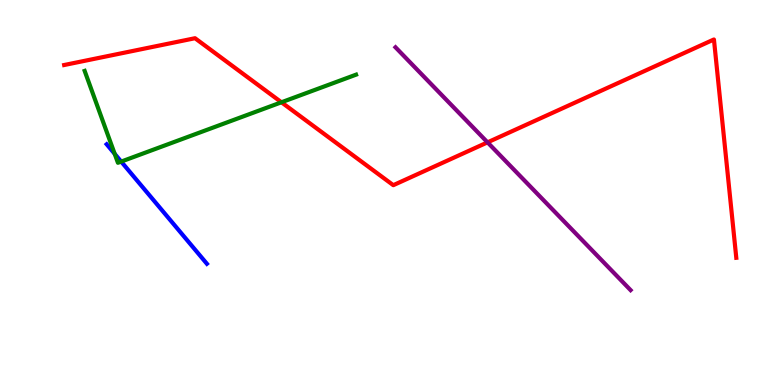[{'lines': ['blue', 'red'], 'intersections': []}, {'lines': ['green', 'red'], 'intersections': [{'x': 3.63, 'y': 7.34}]}, {'lines': ['purple', 'red'], 'intersections': [{'x': 6.29, 'y': 6.3}]}, {'lines': ['blue', 'green'], 'intersections': [{'x': 1.48, 'y': 6.0}, {'x': 1.56, 'y': 5.8}]}, {'lines': ['blue', 'purple'], 'intersections': []}, {'lines': ['green', 'purple'], 'intersections': []}]